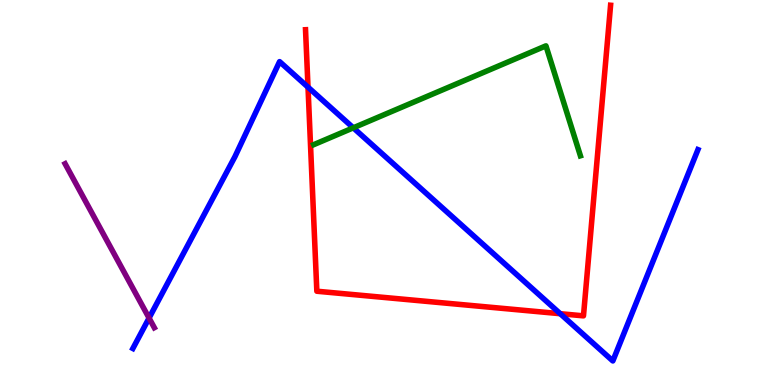[{'lines': ['blue', 'red'], 'intersections': [{'x': 3.97, 'y': 7.74}, {'x': 7.23, 'y': 1.85}]}, {'lines': ['green', 'red'], 'intersections': []}, {'lines': ['purple', 'red'], 'intersections': []}, {'lines': ['blue', 'green'], 'intersections': [{'x': 4.56, 'y': 6.68}]}, {'lines': ['blue', 'purple'], 'intersections': [{'x': 1.92, 'y': 1.74}]}, {'lines': ['green', 'purple'], 'intersections': []}]